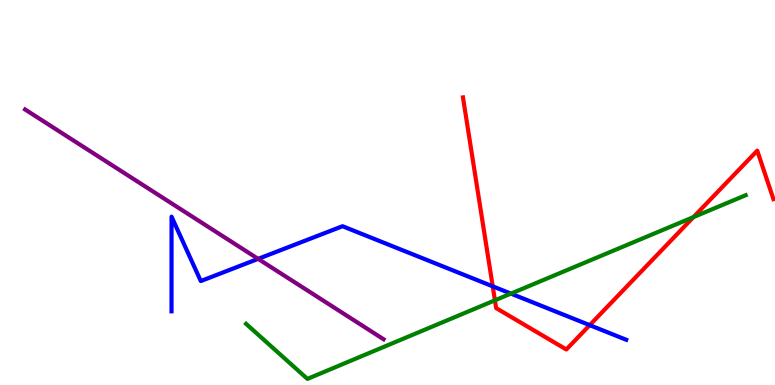[{'lines': ['blue', 'red'], 'intersections': [{'x': 6.36, 'y': 2.56}, {'x': 7.61, 'y': 1.55}]}, {'lines': ['green', 'red'], 'intersections': [{'x': 6.39, 'y': 2.2}, {'x': 8.95, 'y': 4.36}]}, {'lines': ['purple', 'red'], 'intersections': []}, {'lines': ['blue', 'green'], 'intersections': [{'x': 6.59, 'y': 2.37}]}, {'lines': ['blue', 'purple'], 'intersections': [{'x': 3.33, 'y': 3.28}]}, {'lines': ['green', 'purple'], 'intersections': []}]